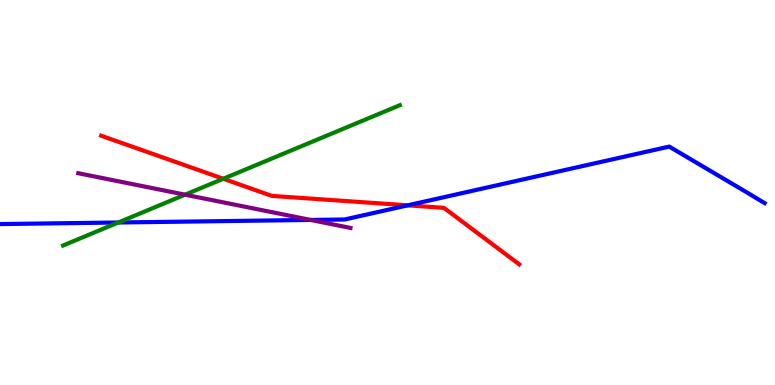[{'lines': ['blue', 'red'], 'intersections': [{'x': 5.26, 'y': 4.67}]}, {'lines': ['green', 'red'], 'intersections': [{'x': 2.88, 'y': 5.36}]}, {'lines': ['purple', 'red'], 'intersections': []}, {'lines': ['blue', 'green'], 'intersections': [{'x': 1.53, 'y': 4.22}]}, {'lines': ['blue', 'purple'], 'intersections': [{'x': 4.01, 'y': 4.29}]}, {'lines': ['green', 'purple'], 'intersections': [{'x': 2.39, 'y': 4.94}]}]